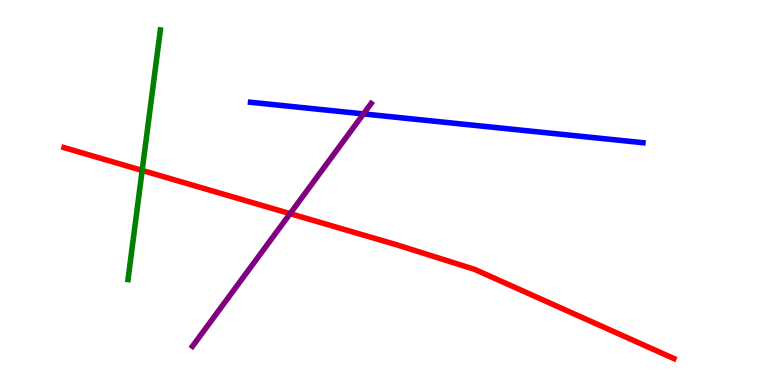[{'lines': ['blue', 'red'], 'intersections': []}, {'lines': ['green', 'red'], 'intersections': [{'x': 1.83, 'y': 5.57}]}, {'lines': ['purple', 'red'], 'intersections': [{'x': 3.74, 'y': 4.45}]}, {'lines': ['blue', 'green'], 'intersections': []}, {'lines': ['blue', 'purple'], 'intersections': [{'x': 4.69, 'y': 7.04}]}, {'lines': ['green', 'purple'], 'intersections': []}]